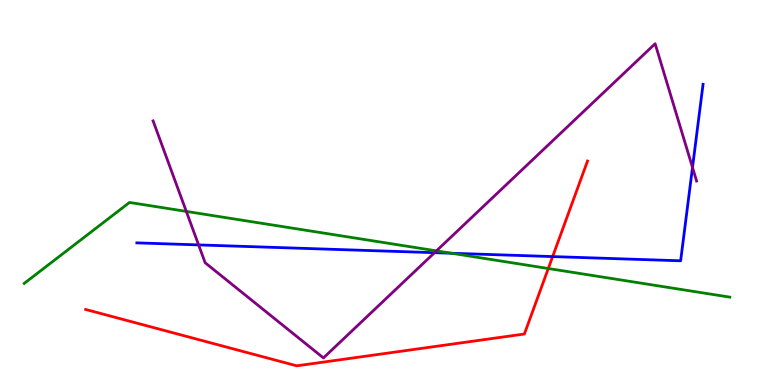[{'lines': ['blue', 'red'], 'intersections': [{'x': 7.13, 'y': 3.34}]}, {'lines': ['green', 'red'], 'intersections': [{'x': 7.07, 'y': 3.03}]}, {'lines': ['purple', 'red'], 'intersections': []}, {'lines': ['blue', 'green'], 'intersections': [{'x': 5.83, 'y': 3.42}]}, {'lines': ['blue', 'purple'], 'intersections': [{'x': 2.56, 'y': 3.64}, {'x': 5.61, 'y': 3.44}, {'x': 8.94, 'y': 5.65}]}, {'lines': ['green', 'purple'], 'intersections': [{'x': 2.4, 'y': 4.51}, {'x': 5.63, 'y': 3.48}]}]